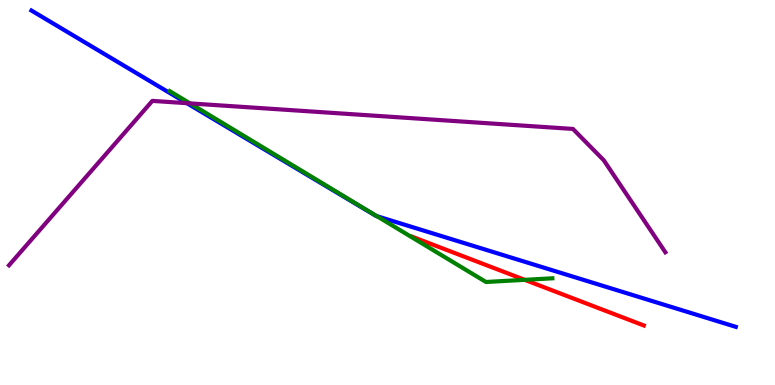[{'lines': ['blue', 'red'], 'intersections': []}, {'lines': ['green', 'red'], 'intersections': [{'x': 6.77, 'y': 2.73}]}, {'lines': ['purple', 'red'], 'intersections': []}, {'lines': ['blue', 'green'], 'intersections': [{'x': 4.86, 'y': 4.39}]}, {'lines': ['blue', 'purple'], 'intersections': [{'x': 2.41, 'y': 7.32}]}, {'lines': ['green', 'purple'], 'intersections': [{'x': 2.45, 'y': 7.31}]}]